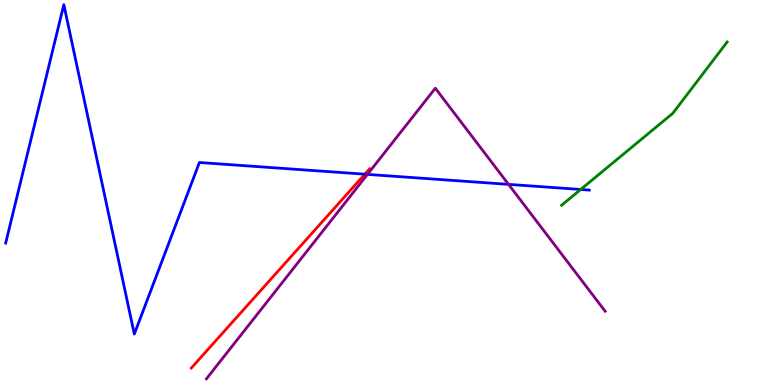[{'lines': ['blue', 'red'], 'intersections': [{'x': 4.71, 'y': 5.48}]}, {'lines': ['green', 'red'], 'intersections': []}, {'lines': ['purple', 'red'], 'intersections': []}, {'lines': ['blue', 'green'], 'intersections': [{'x': 7.49, 'y': 5.08}]}, {'lines': ['blue', 'purple'], 'intersections': [{'x': 4.74, 'y': 5.47}, {'x': 6.56, 'y': 5.21}]}, {'lines': ['green', 'purple'], 'intersections': []}]